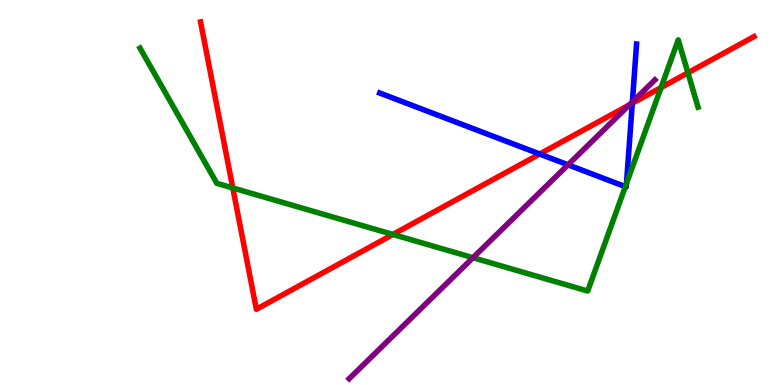[{'lines': ['blue', 'red'], 'intersections': [{'x': 6.96, 'y': 6.0}, {'x': 8.16, 'y': 7.32}]}, {'lines': ['green', 'red'], 'intersections': [{'x': 3.0, 'y': 5.12}, {'x': 5.07, 'y': 3.91}, {'x': 8.53, 'y': 7.73}, {'x': 8.88, 'y': 8.11}]}, {'lines': ['purple', 'red'], 'intersections': [{'x': 8.12, 'y': 7.27}]}, {'lines': ['blue', 'green'], 'intersections': [{'x': 8.07, 'y': 5.15}, {'x': 8.08, 'y': 5.23}]}, {'lines': ['blue', 'purple'], 'intersections': [{'x': 7.33, 'y': 5.72}, {'x': 8.16, 'y': 7.35}]}, {'lines': ['green', 'purple'], 'intersections': [{'x': 6.1, 'y': 3.31}]}]